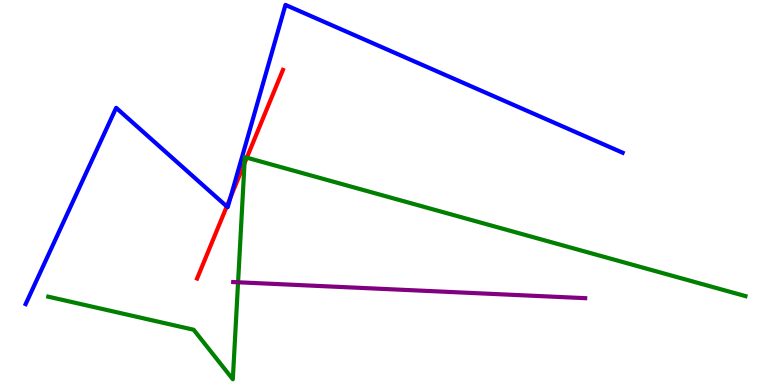[{'lines': ['blue', 'red'], 'intersections': [{'x': 2.93, 'y': 4.64}, {'x': 2.98, 'y': 4.88}]}, {'lines': ['green', 'red'], 'intersections': [{'x': 3.16, 'y': 5.76}, {'x': 3.18, 'y': 5.9}]}, {'lines': ['purple', 'red'], 'intersections': []}, {'lines': ['blue', 'green'], 'intersections': []}, {'lines': ['blue', 'purple'], 'intersections': []}, {'lines': ['green', 'purple'], 'intersections': [{'x': 3.07, 'y': 2.67}]}]